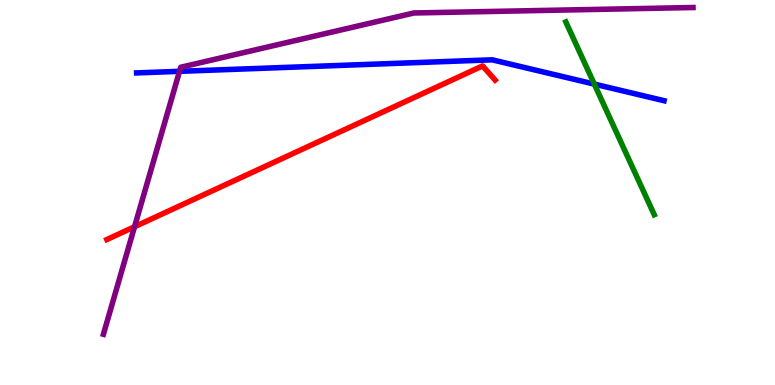[{'lines': ['blue', 'red'], 'intersections': []}, {'lines': ['green', 'red'], 'intersections': []}, {'lines': ['purple', 'red'], 'intersections': [{'x': 1.74, 'y': 4.11}]}, {'lines': ['blue', 'green'], 'intersections': [{'x': 7.67, 'y': 7.82}]}, {'lines': ['blue', 'purple'], 'intersections': [{'x': 2.32, 'y': 8.15}]}, {'lines': ['green', 'purple'], 'intersections': []}]